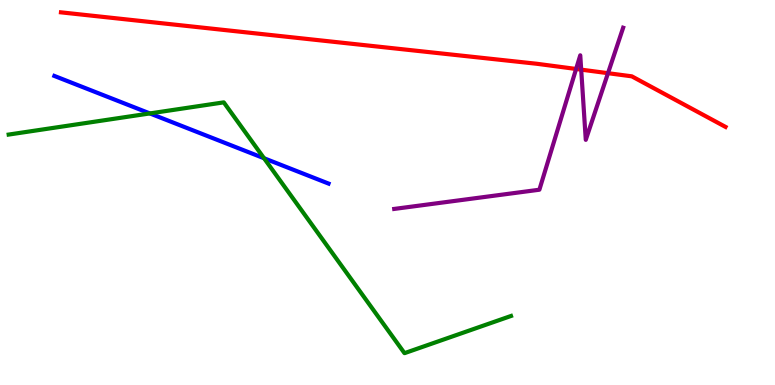[{'lines': ['blue', 'red'], 'intersections': []}, {'lines': ['green', 'red'], 'intersections': []}, {'lines': ['purple', 'red'], 'intersections': [{'x': 7.43, 'y': 8.21}, {'x': 7.5, 'y': 8.19}, {'x': 7.85, 'y': 8.1}]}, {'lines': ['blue', 'green'], 'intersections': [{'x': 1.93, 'y': 7.05}, {'x': 3.41, 'y': 5.89}]}, {'lines': ['blue', 'purple'], 'intersections': []}, {'lines': ['green', 'purple'], 'intersections': []}]